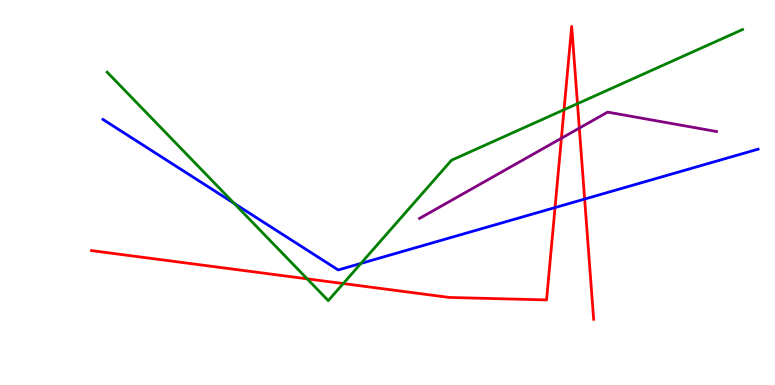[{'lines': ['blue', 'red'], 'intersections': [{'x': 7.16, 'y': 4.61}, {'x': 7.54, 'y': 4.83}]}, {'lines': ['green', 'red'], 'intersections': [{'x': 3.96, 'y': 2.76}, {'x': 4.43, 'y': 2.63}, {'x': 7.28, 'y': 7.15}, {'x': 7.45, 'y': 7.31}]}, {'lines': ['purple', 'red'], 'intersections': [{'x': 7.24, 'y': 6.41}, {'x': 7.48, 'y': 6.67}]}, {'lines': ['blue', 'green'], 'intersections': [{'x': 3.02, 'y': 4.72}, {'x': 4.66, 'y': 3.16}]}, {'lines': ['blue', 'purple'], 'intersections': []}, {'lines': ['green', 'purple'], 'intersections': []}]